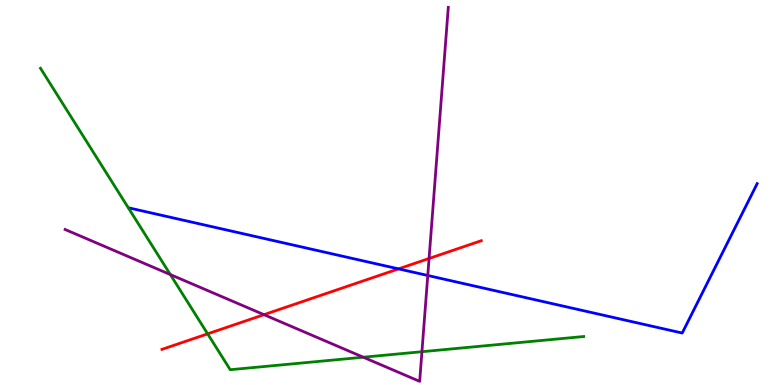[{'lines': ['blue', 'red'], 'intersections': [{'x': 5.14, 'y': 3.02}]}, {'lines': ['green', 'red'], 'intersections': [{'x': 2.68, 'y': 1.33}]}, {'lines': ['purple', 'red'], 'intersections': [{'x': 3.41, 'y': 1.83}, {'x': 5.54, 'y': 3.29}]}, {'lines': ['blue', 'green'], 'intersections': []}, {'lines': ['blue', 'purple'], 'intersections': [{'x': 5.52, 'y': 2.84}]}, {'lines': ['green', 'purple'], 'intersections': [{'x': 2.2, 'y': 2.87}, {'x': 4.69, 'y': 0.722}, {'x': 5.44, 'y': 0.865}]}]